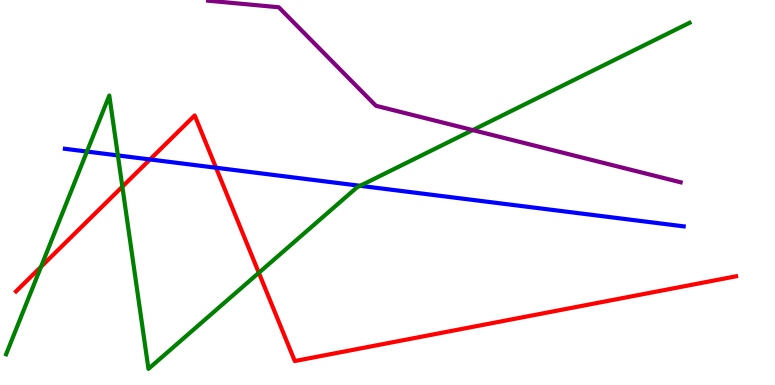[{'lines': ['blue', 'red'], 'intersections': [{'x': 1.94, 'y': 5.86}, {'x': 2.79, 'y': 5.64}]}, {'lines': ['green', 'red'], 'intersections': [{'x': 0.529, 'y': 3.07}, {'x': 1.58, 'y': 5.15}, {'x': 3.34, 'y': 2.91}]}, {'lines': ['purple', 'red'], 'intersections': []}, {'lines': ['blue', 'green'], 'intersections': [{'x': 1.12, 'y': 6.06}, {'x': 1.52, 'y': 5.96}, {'x': 4.65, 'y': 5.17}]}, {'lines': ['blue', 'purple'], 'intersections': []}, {'lines': ['green', 'purple'], 'intersections': [{'x': 6.1, 'y': 6.62}]}]